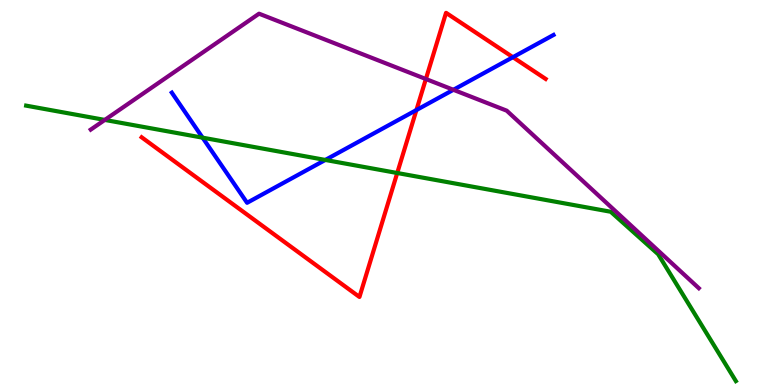[{'lines': ['blue', 'red'], 'intersections': [{'x': 5.37, 'y': 7.14}, {'x': 6.62, 'y': 8.51}]}, {'lines': ['green', 'red'], 'intersections': [{'x': 5.13, 'y': 5.51}]}, {'lines': ['purple', 'red'], 'intersections': [{'x': 5.5, 'y': 7.95}]}, {'lines': ['blue', 'green'], 'intersections': [{'x': 2.61, 'y': 6.42}, {'x': 4.2, 'y': 5.85}]}, {'lines': ['blue', 'purple'], 'intersections': [{'x': 5.85, 'y': 7.67}]}, {'lines': ['green', 'purple'], 'intersections': [{'x': 1.35, 'y': 6.89}]}]